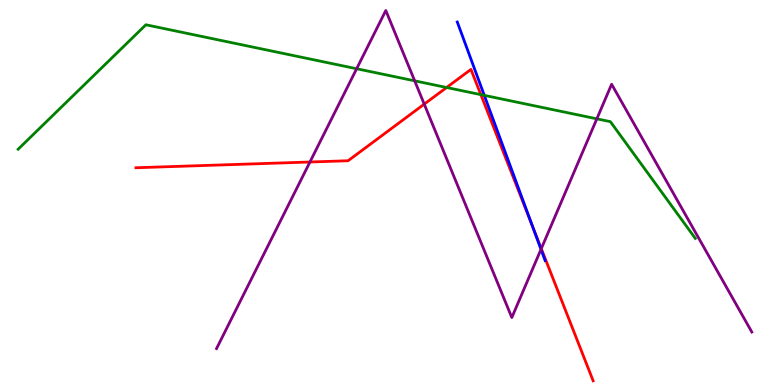[{'lines': ['blue', 'red'], 'intersections': [{'x': 6.87, 'y': 4.14}]}, {'lines': ['green', 'red'], 'intersections': [{'x': 5.76, 'y': 7.73}, {'x': 6.2, 'y': 7.54}]}, {'lines': ['purple', 'red'], 'intersections': [{'x': 4.0, 'y': 5.79}, {'x': 5.47, 'y': 7.3}, {'x': 6.98, 'y': 3.54}]}, {'lines': ['blue', 'green'], 'intersections': [{'x': 6.25, 'y': 7.52}]}, {'lines': ['blue', 'purple'], 'intersections': [{'x': 6.98, 'y': 3.52}]}, {'lines': ['green', 'purple'], 'intersections': [{'x': 4.6, 'y': 8.21}, {'x': 5.35, 'y': 7.9}, {'x': 7.7, 'y': 6.91}]}]